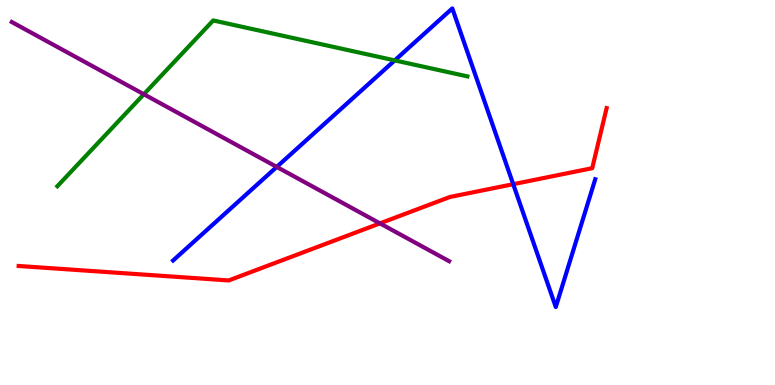[{'lines': ['blue', 'red'], 'intersections': [{'x': 6.62, 'y': 5.22}]}, {'lines': ['green', 'red'], 'intersections': []}, {'lines': ['purple', 'red'], 'intersections': [{'x': 4.9, 'y': 4.2}]}, {'lines': ['blue', 'green'], 'intersections': [{'x': 5.09, 'y': 8.43}]}, {'lines': ['blue', 'purple'], 'intersections': [{'x': 3.57, 'y': 5.66}]}, {'lines': ['green', 'purple'], 'intersections': [{'x': 1.86, 'y': 7.55}]}]